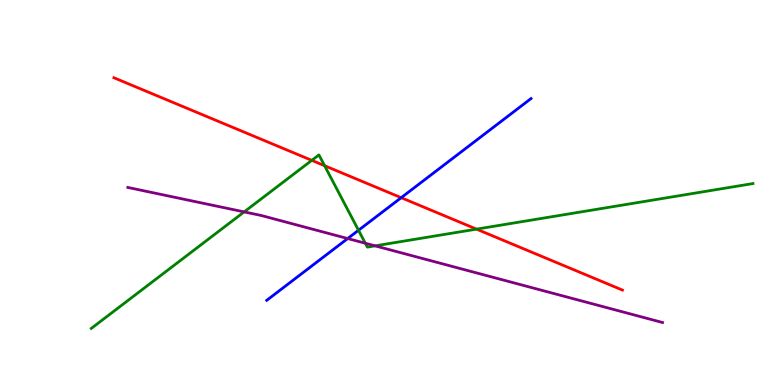[{'lines': ['blue', 'red'], 'intersections': [{'x': 5.18, 'y': 4.87}]}, {'lines': ['green', 'red'], 'intersections': [{'x': 4.02, 'y': 5.83}, {'x': 4.19, 'y': 5.7}, {'x': 6.15, 'y': 4.05}]}, {'lines': ['purple', 'red'], 'intersections': []}, {'lines': ['blue', 'green'], 'intersections': [{'x': 4.63, 'y': 4.02}]}, {'lines': ['blue', 'purple'], 'intersections': [{'x': 4.49, 'y': 3.8}]}, {'lines': ['green', 'purple'], 'intersections': [{'x': 3.15, 'y': 4.5}, {'x': 4.71, 'y': 3.68}, {'x': 4.84, 'y': 3.61}]}]